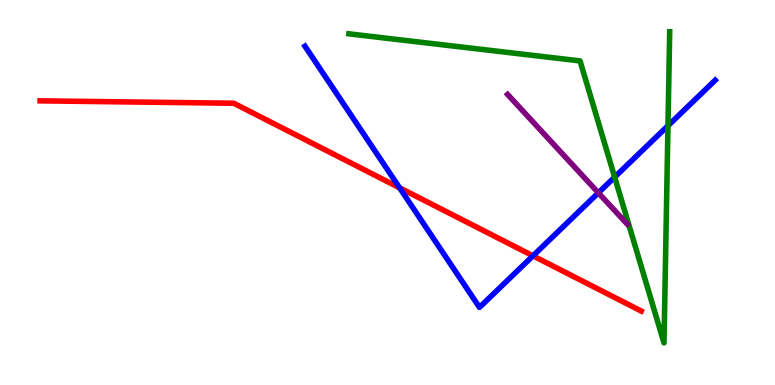[{'lines': ['blue', 'red'], 'intersections': [{'x': 5.16, 'y': 5.12}, {'x': 6.88, 'y': 3.36}]}, {'lines': ['green', 'red'], 'intersections': []}, {'lines': ['purple', 'red'], 'intersections': []}, {'lines': ['blue', 'green'], 'intersections': [{'x': 7.93, 'y': 5.4}, {'x': 8.62, 'y': 6.73}]}, {'lines': ['blue', 'purple'], 'intersections': [{'x': 7.72, 'y': 4.99}]}, {'lines': ['green', 'purple'], 'intersections': []}]